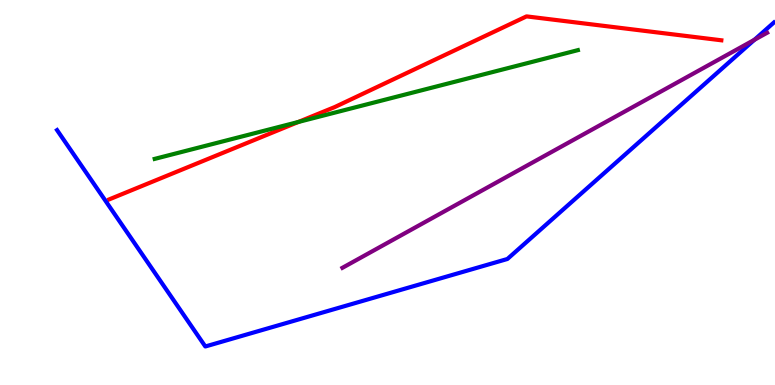[{'lines': ['blue', 'red'], 'intersections': []}, {'lines': ['green', 'red'], 'intersections': [{'x': 3.85, 'y': 6.83}]}, {'lines': ['purple', 'red'], 'intersections': []}, {'lines': ['blue', 'green'], 'intersections': []}, {'lines': ['blue', 'purple'], 'intersections': [{'x': 9.73, 'y': 8.97}]}, {'lines': ['green', 'purple'], 'intersections': []}]